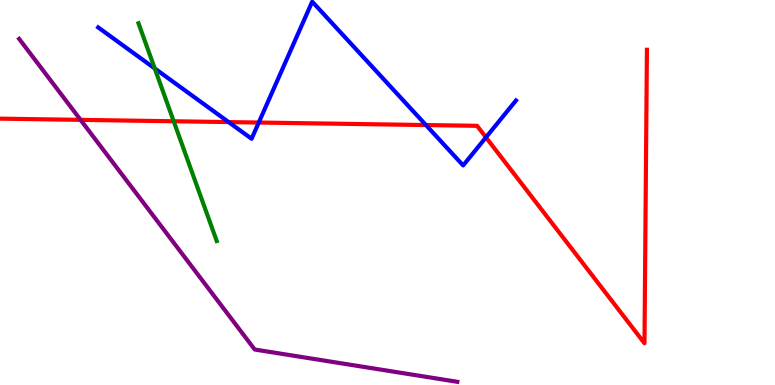[{'lines': ['blue', 'red'], 'intersections': [{'x': 2.95, 'y': 6.83}, {'x': 3.34, 'y': 6.82}, {'x': 5.5, 'y': 6.75}, {'x': 6.27, 'y': 6.43}]}, {'lines': ['green', 'red'], 'intersections': [{'x': 2.24, 'y': 6.85}]}, {'lines': ['purple', 'red'], 'intersections': [{'x': 1.04, 'y': 6.89}]}, {'lines': ['blue', 'green'], 'intersections': [{'x': 2.0, 'y': 8.22}]}, {'lines': ['blue', 'purple'], 'intersections': []}, {'lines': ['green', 'purple'], 'intersections': []}]